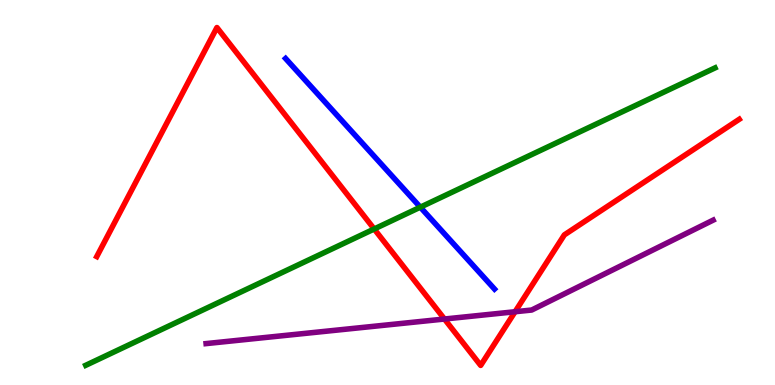[{'lines': ['blue', 'red'], 'intersections': []}, {'lines': ['green', 'red'], 'intersections': [{'x': 4.83, 'y': 4.05}]}, {'lines': ['purple', 'red'], 'intersections': [{'x': 5.73, 'y': 1.71}, {'x': 6.65, 'y': 1.9}]}, {'lines': ['blue', 'green'], 'intersections': [{'x': 5.42, 'y': 4.62}]}, {'lines': ['blue', 'purple'], 'intersections': []}, {'lines': ['green', 'purple'], 'intersections': []}]